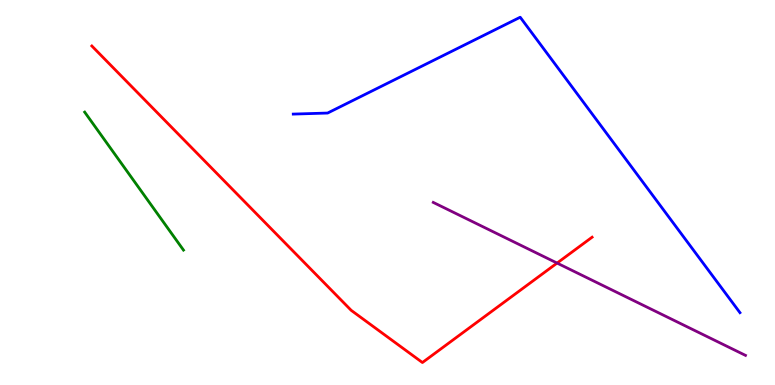[{'lines': ['blue', 'red'], 'intersections': []}, {'lines': ['green', 'red'], 'intersections': []}, {'lines': ['purple', 'red'], 'intersections': [{'x': 7.19, 'y': 3.17}]}, {'lines': ['blue', 'green'], 'intersections': []}, {'lines': ['blue', 'purple'], 'intersections': []}, {'lines': ['green', 'purple'], 'intersections': []}]